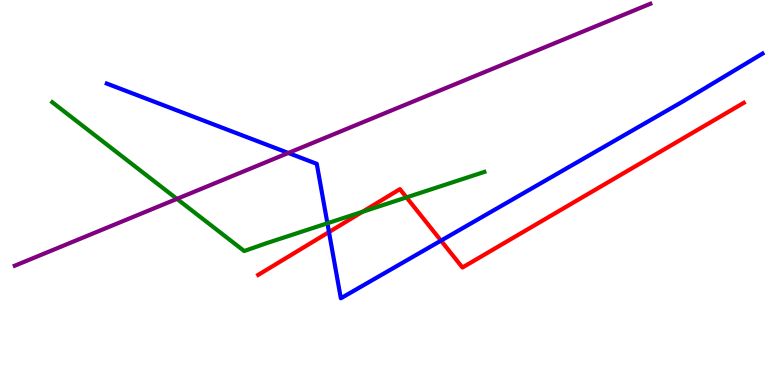[{'lines': ['blue', 'red'], 'intersections': [{'x': 4.24, 'y': 3.97}, {'x': 5.69, 'y': 3.75}]}, {'lines': ['green', 'red'], 'intersections': [{'x': 4.68, 'y': 4.5}, {'x': 5.25, 'y': 4.87}]}, {'lines': ['purple', 'red'], 'intersections': []}, {'lines': ['blue', 'green'], 'intersections': [{'x': 4.22, 'y': 4.2}]}, {'lines': ['blue', 'purple'], 'intersections': [{'x': 3.72, 'y': 6.03}]}, {'lines': ['green', 'purple'], 'intersections': [{'x': 2.28, 'y': 4.83}]}]